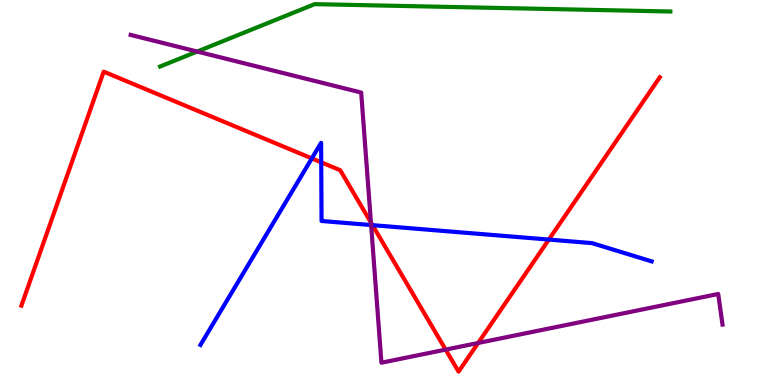[{'lines': ['blue', 'red'], 'intersections': [{'x': 4.02, 'y': 5.89}, {'x': 4.14, 'y': 5.78}, {'x': 4.81, 'y': 4.15}, {'x': 7.08, 'y': 3.78}]}, {'lines': ['green', 'red'], 'intersections': []}, {'lines': ['purple', 'red'], 'intersections': [{'x': 4.79, 'y': 4.22}, {'x': 5.75, 'y': 0.919}, {'x': 6.17, 'y': 1.09}]}, {'lines': ['blue', 'green'], 'intersections': []}, {'lines': ['blue', 'purple'], 'intersections': [{'x': 4.79, 'y': 4.15}]}, {'lines': ['green', 'purple'], 'intersections': [{'x': 2.54, 'y': 8.66}]}]